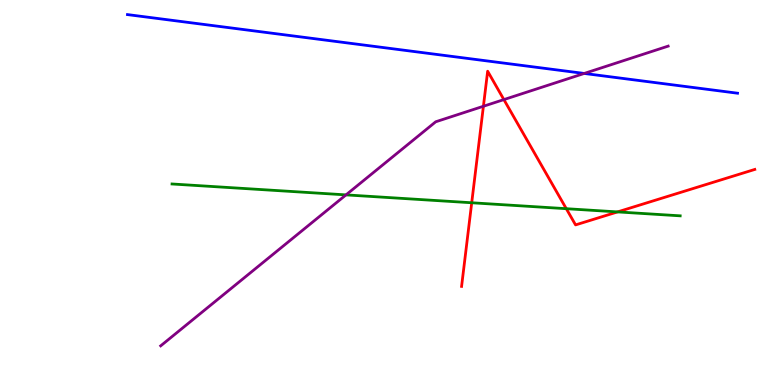[{'lines': ['blue', 'red'], 'intersections': []}, {'lines': ['green', 'red'], 'intersections': [{'x': 6.09, 'y': 4.73}, {'x': 7.31, 'y': 4.58}, {'x': 7.97, 'y': 4.5}]}, {'lines': ['purple', 'red'], 'intersections': [{'x': 6.24, 'y': 7.24}, {'x': 6.5, 'y': 7.41}]}, {'lines': ['blue', 'green'], 'intersections': []}, {'lines': ['blue', 'purple'], 'intersections': [{'x': 7.54, 'y': 8.09}]}, {'lines': ['green', 'purple'], 'intersections': [{'x': 4.46, 'y': 4.94}]}]